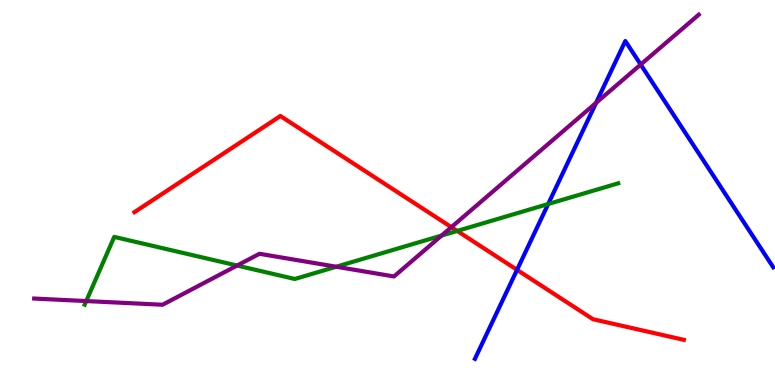[{'lines': ['blue', 'red'], 'intersections': [{'x': 6.67, 'y': 2.99}]}, {'lines': ['green', 'red'], 'intersections': [{'x': 5.9, 'y': 4.0}]}, {'lines': ['purple', 'red'], 'intersections': [{'x': 5.82, 'y': 4.1}]}, {'lines': ['blue', 'green'], 'intersections': [{'x': 7.07, 'y': 4.7}]}, {'lines': ['blue', 'purple'], 'intersections': [{'x': 7.69, 'y': 7.33}, {'x': 8.27, 'y': 8.32}]}, {'lines': ['green', 'purple'], 'intersections': [{'x': 1.11, 'y': 2.18}, {'x': 3.06, 'y': 3.1}, {'x': 4.34, 'y': 3.07}, {'x': 5.7, 'y': 3.88}]}]